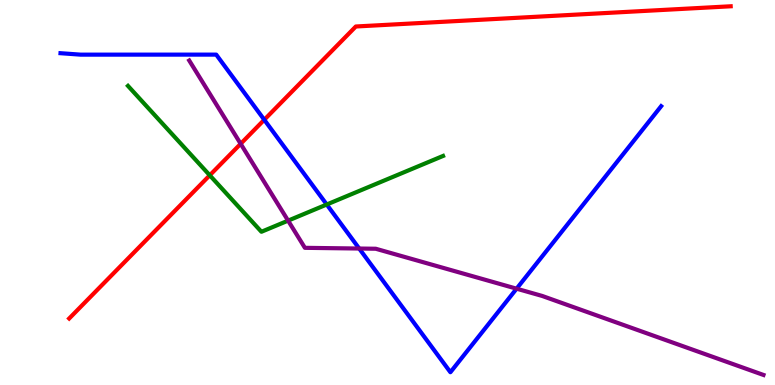[{'lines': ['blue', 'red'], 'intersections': [{'x': 3.41, 'y': 6.89}]}, {'lines': ['green', 'red'], 'intersections': [{'x': 2.71, 'y': 5.45}]}, {'lines': ['purple', 'red'], 'intersections': [{'x': 3.11, 'y': 6.26}]}, {'lines': ['blue', 'green'], 'intersections': [{'x': 4.22, 'y': 4.69}]}, {'lines': ['blue', 'purple'], 'intersections': [{'x': 4.63, 'y': 3.54}, {'x': 6.67, 'y': 2.5}]}, {'lines': ['green', 'purple'], 'intersections': [{'x': 3.72, 'y': 4.27}]}]